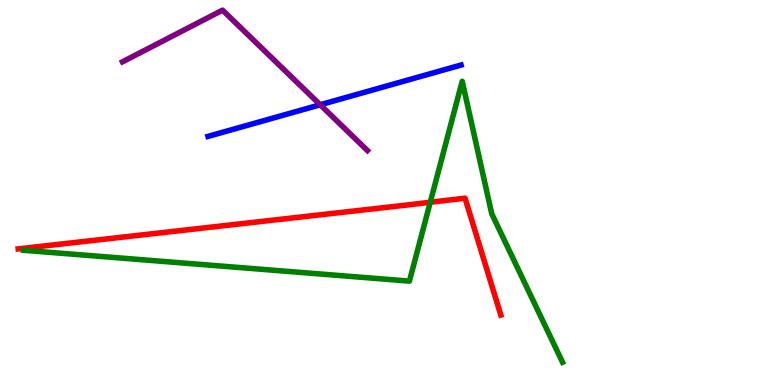[{'lines': ['blue', 'red'], 'intersections': []}, {'lines': ['green', 'red'], 'intersections': [{'x': 5.55, 'y': 4.75}]}, {'lines': ['purple', 'red'], 'intersections': []}, {'lines': ['blue', 'green'], 'intersections': []}, {'lines': ['blue', 'purple'], 'intersections': [{'x': 4.13, 'y': 7.28}]}, {'lines': ['green', 'purple'], 'intersections': []}]